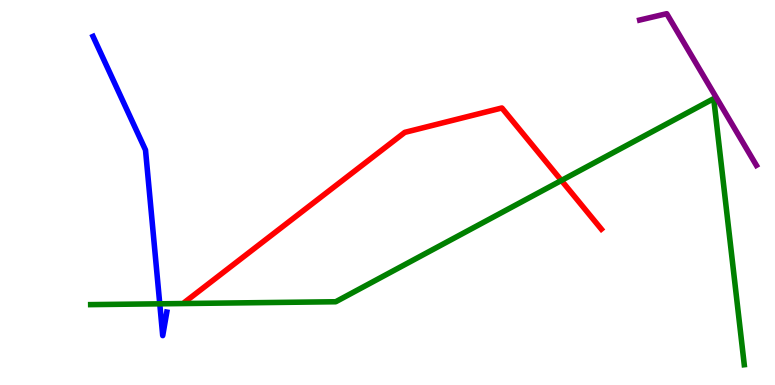[{'lines': ['blue', 'red'], 'intersections': []}, {'lines': ['green', 'red'], 'intersections': [{'x': 7.24, 'y': 5.31}]}, {'lines': ['purple', 'red'], 'intersections': []}, {'lines': ['blue', 'green'], 'intersections': [{'x': 2.06, 'y': 2.11}]}, {'lines': ['blue', 'purple'], 'intersections': []}, {'lines': ['green', 'purple'], 'intersections': []}]